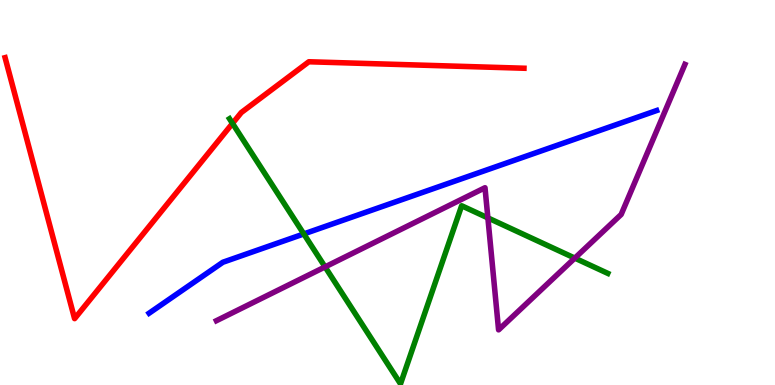[{'lines': ['blue', 'red'], 'intersections': []}, {'lines': ['green', 'red'], 'intersections': [{'x': 3.0, 'y': 6.79}]}, {'lines': ['purple', 'red'], 'intersections': []}, {'lines': ['blue', 'green'], 'intersections': [{'x': 3.92, 'y': 3.92}]}, {'lines': ['blue', 'purple'], 'intersections': []}, {'lines': ['green', 'purple'], 'intersections': [{'x': 4.19, 'y': 3.07}, {'x': 6.3, 'y': 4.34}, {'x': 7.42, 'y': 3.3}]}]